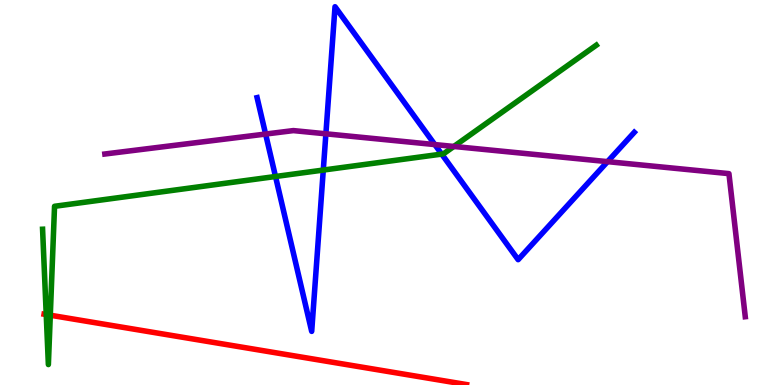[{'lines': ['blue', 'red'], 'intersections': []}, {'lines': ['green', 'red'], 'intersections': [{'x': 0.597, 'y': 1.83}, {'x': 0.649, 'y': 1.81}]}, {'lines': ['purple', 'red'], 'intersections': []}, {'lines': ['blue', 'green'], 'intersections': [{'x': 3.55, 'y': 5.42}, {'x': 4.17, 'y': 5.58}, {'x': 5.7, 'y': 6.0}]}, {'lines': ['blue', 'purple'], 'intersections': [{'x': 3.43, 'y': 6.52}, {'x': 4.21, 'y': 6.52}, {'x': 5.61, 'y': 6.24}, {'x': 7.84, 'y': 5.8}]}, {'lines': ['green', 'purple'], 'intersections': [{'x': 5.86, 'y': 6.2}]}]